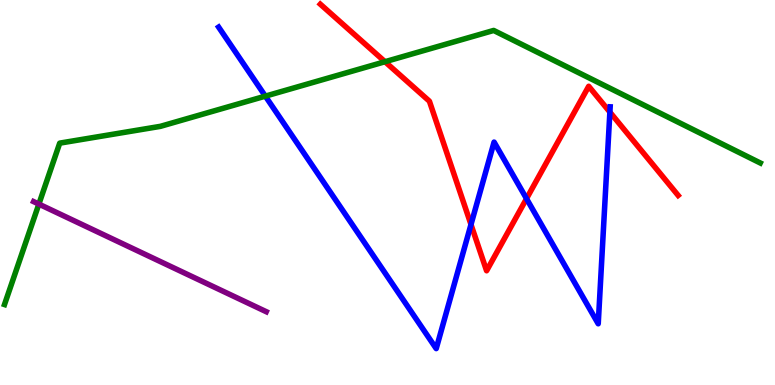[{'lines': ['blue', 'red'], 'intersections': [{'x': 6.08, 'y': 4.17}, {'x': 6.79, 'y': 4.84}, {'x': 7.87, 'y': 7.09}]}, {'lines': ['green', 'red'], 'intersections': [{'x': 4.97, 'y': 8.4}]}, {'lines': ['purple', 'red'], 'intersections': []}, {'lines': ['blue', 'green'], 'intersections': [{'x': 3.42, 'y': 7.5}]}, {'lines': ['blue', 'purple'], 'intersections': []}, {'lines': ['green', 'purple'], 'intersections': [{'x': 0.501, 'y': 4.7}]}]